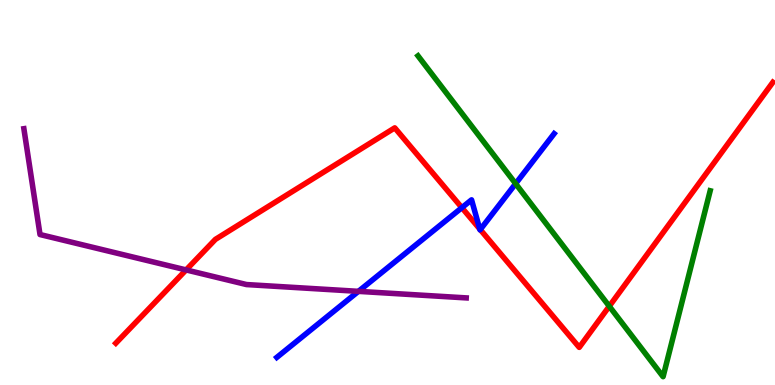[{'lines': ['blue', 'red'], 'intersections': [{'x': 5.96, 'y': 4.61}, {'x': 6.19, 'y': 4.05}, {'x': 6.2, 'y': 4.04}]}, {'lines': ['green', 'red'], 'intersections': [{'x': 7.86, 'y': 2.05}]}, {'lines': ['purple', 'red'], 'intersections': [{'x': 2.4, 'y': 2.99}]}, {'lines': ['blue', 'green'], 'intersections': [{'x': 6.65, 'y': 5.23}]}, {'lines': ['blue', 'purple'], 'intersections': [{'x': 4.62, 'y': 2.43}]}, {'lines': ['green', 'purple'], 'intersections': []}]